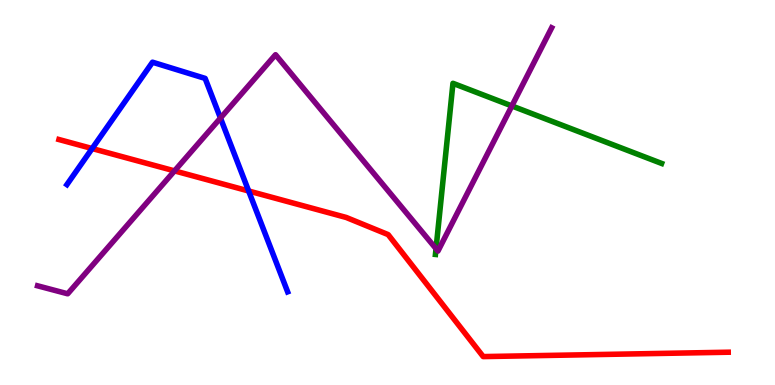[{'lines': ['blue', 'red'], 'intersections': [{'x': 1.19, 'y': 6.14}, {'x': 3.21, 'y': 5.04}]}, {'lines': ['green', 'red'], 'intersections': []}, {'lines': ['purple', 'red'], 'intersections': [{'x': 2.25, 'y': 5.56}]}, {'lines': ['blue', 'green'], 'intersections': []}, {'lines': ['blue', 'purple'], 'intersections': [{'x': 2.84, 'y': 6.93}]}, {'lines': ['green', 'purple'], 'intersections': [{'x': 5.63, 'y': 3.54}, {'x': 6.6, 'y': 7.25}]}]